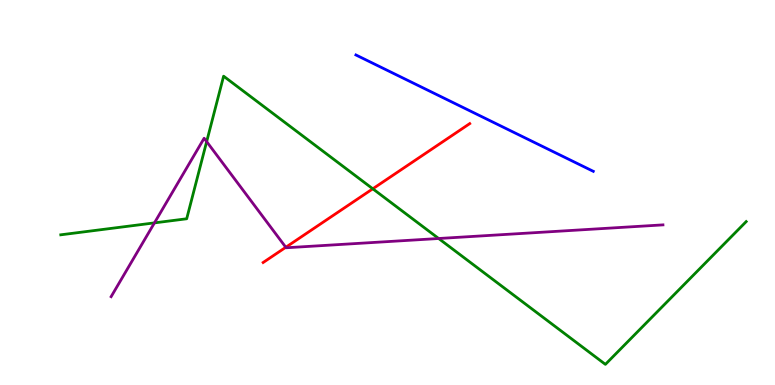[{'lines': ['blue', 'red'], 'intersections': []}, {'lines': ['green', 'red'], 'intersections': [{'x': 4.81, 'y': 5.1}]}, {'lines': ['purple', 'red'], 'intersections': [{'x': 3.69, 'y': 3.58}]}, {'lines': ['blue', 'green'], 'intersections': []}, {'lines': ['blue', 'purple'], 'intersections': []}, {'lines': ['green', 'purple'], 'intersections': [{'x': 1.99, 'y': 4.21}, {'x': 2.67, 'y': 6.32}, {'x': 5.66, 'y': 3.81}]}]